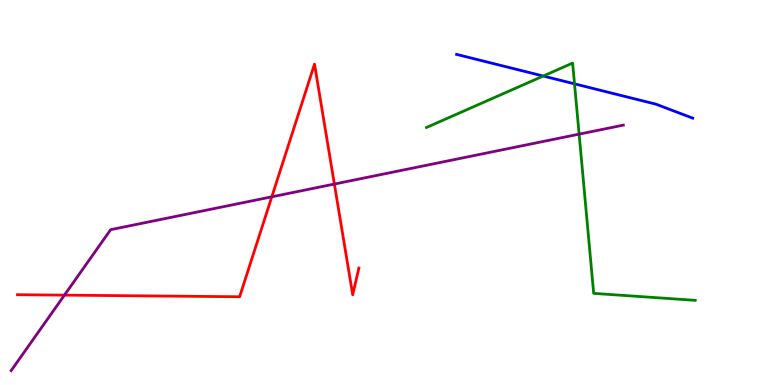[{'lines': ['blue', 'red'], 'intersections': []}, {'lines': ['green', 'red'], 'intersections': []}, {'lines': ['purple', 'red'], 'intersections': [{'x': 0.832, 'y': 2.33}, {'x': 3.51, 'y': 4.89}, {'x': 4.31, 'y': 5.22}]}, {'lines': ['blue', 'green'], 'intersections': [{'x': 7.01, 'y': 8.03}, {'x': 7.41, 'y': 7.82}]}, {'lines': ['blue', 'purple'], 'intersections': []}, {'lines': ['green', 'purple'], 'intersections': [{'x': 7.47, 'y': 6.52}]}]